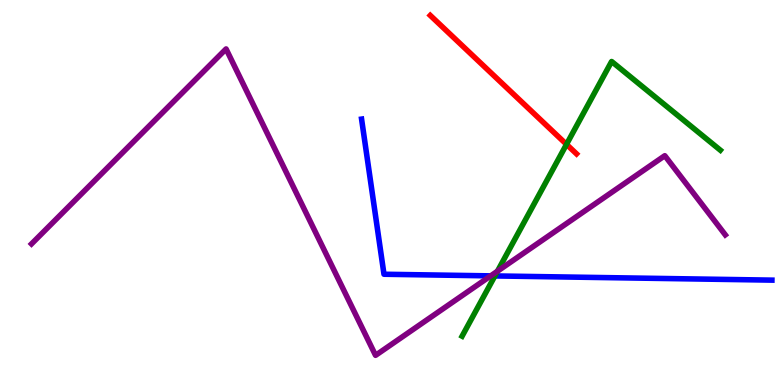[{'lines': ['blue', 'red'], 'intersections': []}, {'lines': ['green', 'red'], 'intersections': [{'x': 7.31, 'y': 6.25}]}, {'lines': ['purple', 'red'], 'intersections': []}, {'lines': ['blue', 'green'], 'intersections': [{'x': 6.39, 'y': 2.83}]}, {'lines': ['blue', 'purple'], 'intersections': [{'x': 6.33, 'y': 2.83}]}, {'lines': ['green', 'purple'], 'intersections': [{'x': 6.42, 'y': 2.96}]}]